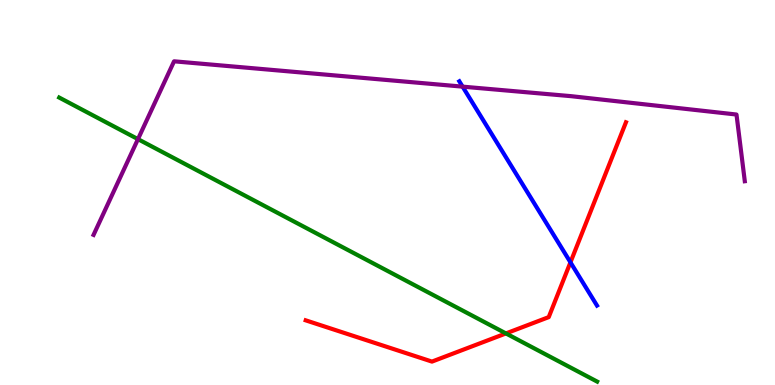[{'lines': ['blue', 'red'], 'intersections': [{'x': 7.36, 'y': 3.19}]}, {'lines': ['green', 'red'], 'intersections': [{'x': 6.53, 'y': 1.34}]}, {'lines': ['purple', 'red'], 'intersections': []}, {'lines': ['blue', 'green'], 'intersections': []}, {'lines': ['blue', 'purple'], 'intersections': [{'x': 5.97, 'y': 7.75}]}, {'lines': ['green', 'purple'], 'intersections': [{'x': 1.78, 'y': 6.39}]}]